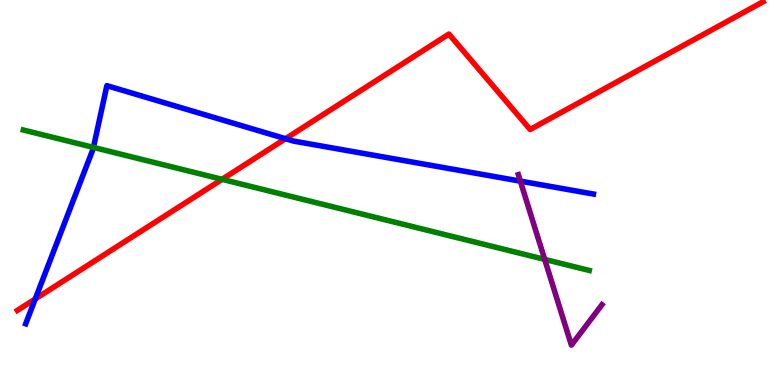[{'lines': ['blue', 'red'], 'intersections': [{'x': 0.455, 'y': 2.23}, {'x': 3.68, 'y': 6.4}]}, {'lines': ['green', 'red'], 'intersections': [{'x': 2.87, 'y': 5.34}]}, {'lines': ['purple', 'red'], 'intersections': []}, {'lines': ['blue', 'green'], 'intersections': [{'x': 1.21, 'y': 6.17}]}, {'lines': ['blue', 'purple'], 'intersections': [{'x': 6.71, 'y': 5.3}]}, {'lines': ['green', 'purple'], 'intersections': [{'x': 7.03, 'y': 3.26}]}]